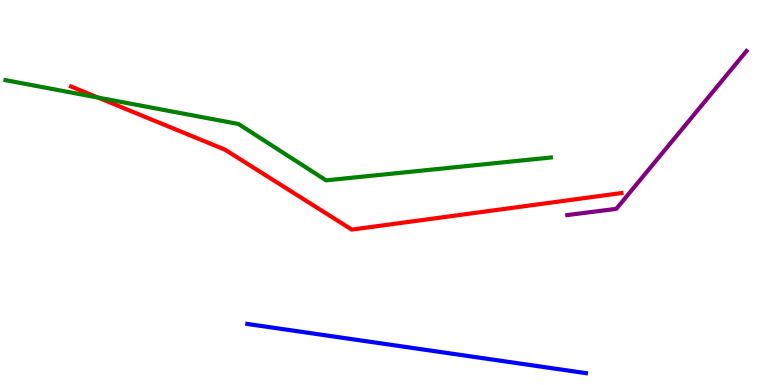[{'lines': ['blue', 'red'], 'intersections': []}, {'lines': ['green', 'red'], 'intersections': [{'x': 1.27, 'y': 7.47}]}, {'lines': ['purple', 'red'], 'intersections': []}, {'lines': ['blue', 'green'], 'intersections': []}, {'lines': ['blue', 'purple'], 'intersections': []}, {'lines': ['green', 'purple'], 'intersections': []}]